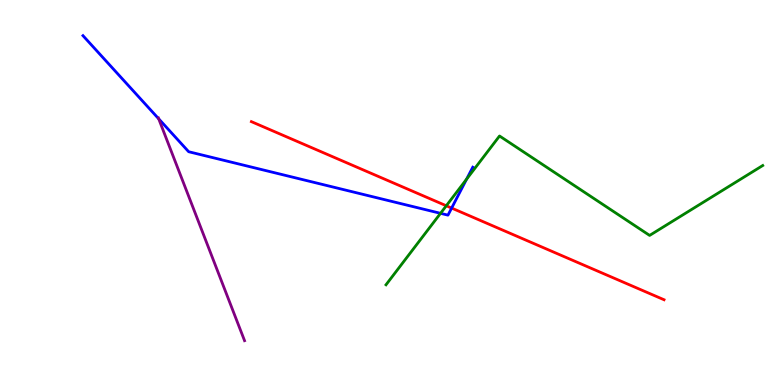[{'lines': ['blue', 'red'], 'intersections': [{'x': 5.83, 'y': 4.6}]}, {'lines': ['green', 'red'], 'intersections': [{'x': 5.76, 'y': 4.66}]}, {'lines': ['purple', 'red'], 'intersections': []}, {'lines': ['blue', 'green'], 'intersections': [{'x': 5.68, 'y': 4.46}, {'x': 6.02, 'y': 5.35}]}, {'lines': ['blue', 'purple'], 'intersections': [{'x': 2.05, 'y': 6.91}]}, {'lines': ['green', 'purple'], 'intersections': []}]